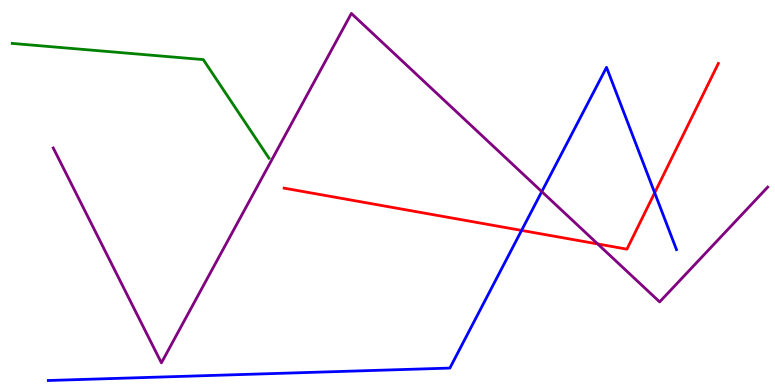[{'lines': ['blue', 'red'], 'intersections': [{'x': 6.73, 'y': 4.02}, {'x': 8.45, 'y': 4.99}]}, {'lines': ['green', 'red'], 'intersections': []}, {'lines': ['purple', 'red'], 'intersections': [{'x': 7.71, 'y': 3.66}]}, {'lines': ['blue', 'green'], 'intersections': []}, {'lines': ['blue', 'purple'], 'intersections': [{'x': 6.99, 'y': 5.02}]}, {'lines': ['green', 'purple'], 'intersections': []}]